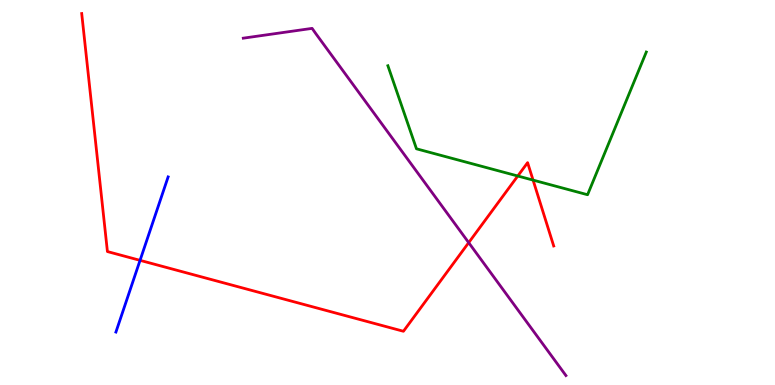[{'lines': ['blue', 'red'], 'intersections': [{'x': 1.81, 'y': 3.24}]}, {'lines': ['green', 'red'], 'intersections': [{'x': 6.68, 'y': 5.43}, {'x': 6.88, 'y': 5.32}]}, {'lines': ['purple', 'red'], 'intersections': [{'x': 6.05, 'y': 3.7}]}, {'lines': ['blue', 'green'], 'intersections': []}, {'lines': ['blue', 'purple'], 'intersections': []}, {'lines': ['green', 'purple'], 'intersections': []}]